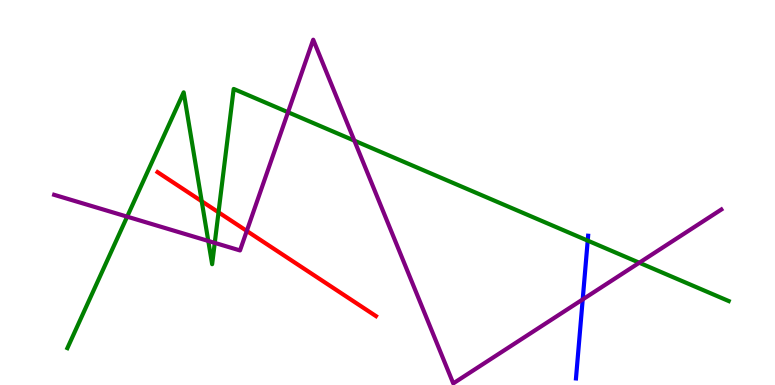[{'lines': ['blue', 'red'], 'intersections': []}, {'lines': ['green', 'red'], 'intersections': [{'x': 2.6, 'y': 4.77}, {'x': 2.82, 'y': 4.49}]}, {'lines': ['purple', 'red'], 'intersections': [{'x': 3.18, 'y': 4.0}]}, {'lines': ['blue', 'green'], 'intersections': [{'x': 7.58, 'y': 3.75}]}, {'lines': ['blue', 'purple'], 'intersections': [{'x': 7.52, 'y': 2.22}]}, {'lines': ['green', 'purple'], 'intersections': [{'x': 1.64, 'y': 4.37}, {'x': 2.69, 'y': 3.74}, {'x': 2.77, 'y': 3.69}, {'x': 3.72, 'y': 7.09}, {'x': 4.57, 'y': 6.35}, {'x': 8.25, 'y': 3.18}]}]